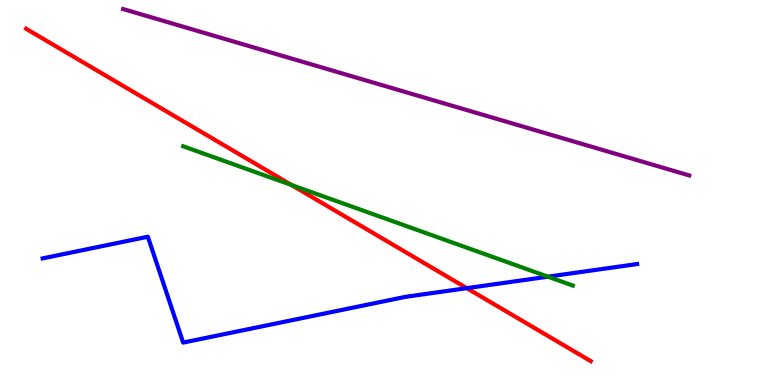[{'lines': ['blue', 'red'], 'intersections': [{'x': 6.02, 'y': 2.52}]}, {'lines': ['green', 'red'], 'intersections': [{'x': 3.76, 'y': 5.19}]}, {'lines': ['purple', 'red'], 'intersections': []}, {'lines': ['blue', 'green'], 'intersections': [{'x': 7.07, 'y': 2.81}]}, {'lines': ['blue', 'purple'], 'intersections': []}, {'lines': ['green', 'purple'], 'intersections': []}]